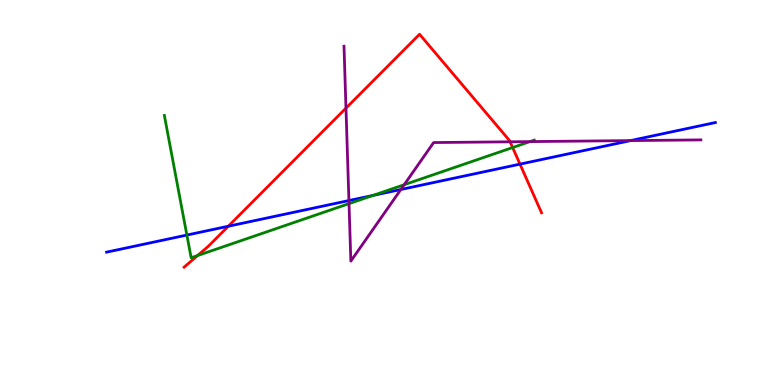[{'lines': ['blue', 'red'], 'intersections': [{'x': 2.95, 'y': 4.12}, {'x': 6.71, 'y': 5.74}]}, {'lines': ['green', 'red'], 'intersections': [{'x': 2.55, 'y': 3.36}, {'x': 6.61, 'y': 6.17}]}, {'lines': ['purple', 'red'], 'intersections': [{'x': 4.46, 'y': 7.19}, {'x': 6.58, 'y': 6.32}]}, {'lines': ['blue', 'green'], 'intersections': [{'x': 2.41, 'y': 3.89}, {'x': 4.81, 'y': 4.92}]}, {'lines': ['blue', 'purple'], 'intersections': [{'x': 4.5, 'y': 4.79}, {'x': 5.17, 'y': 5.08}, {'x': 8.14, 'y': 6.35}]}, {'lines': ['green', 'purple'], 'intersections': [{'x': 4.5, 'y': 4.71}, {'x': 5.22, 'y': 5.2}, {'x': 6.84, 'y': 6.32}]}]